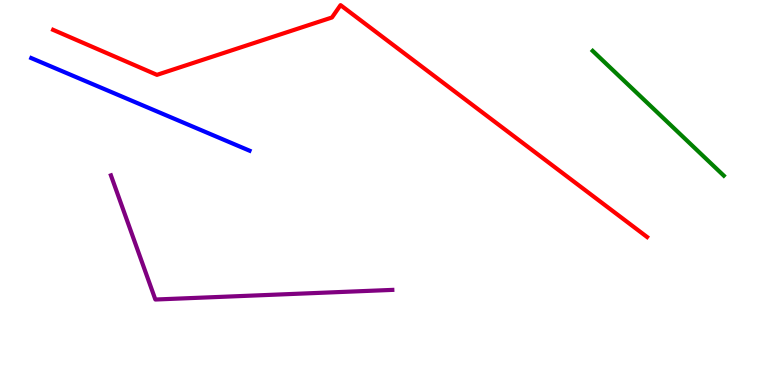[{'lines': ['blue', 'red'], 'intersections': []}, {'lines': ['green', 'red'], 'intersections': []}, {'lines': ['purple', 'red'], 'intersections': []}, {'lines': ['blue', 'green'], 'intersections': []}, {'lines': ['blue', 'purple'], 'intersections': []}, {'lines': ['green', 'purple'], 'intersections': []}]